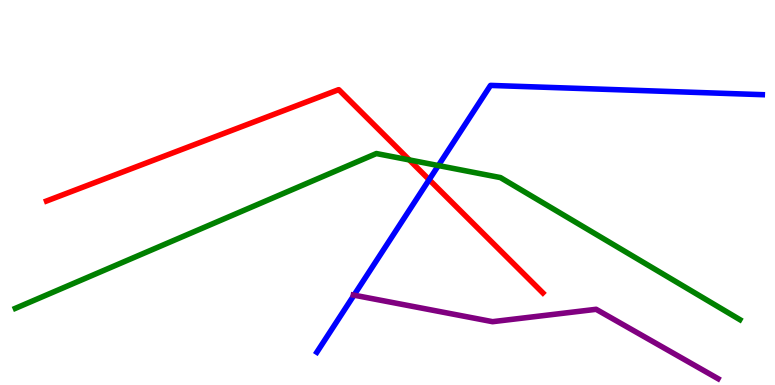[{'lines': ['blue', 'red'], 'intersections': [{'x': 5.54, 'y': 5.33}]}, {'lines': ['green', 'red'], 'intersections': [{'x': 5.28, 'y': 5.85}]}, {'lines': ['purple', 'red'], 'intersections': []}, {'lines': ['blue', 'green'], 'intersections': [{'x': 5.66, 'y': 5.7}]}, {'lines': ['blue', 'purple'], 'intersections': [{'x': 4.57, 'y': 2.33}]}, {'lines': ['green', 'purple'], 'intersections': []}]